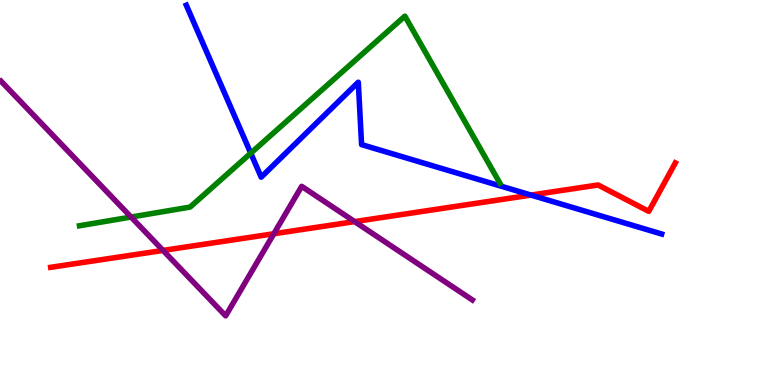[{'lines': ['blue', 'red'], 'intersections': [{'x': 6.85, 'y': 4.93}]}, {'lines': ['green', 'red'], 'intersections': []}, {'lines': ['purple', 'red'], 'intersections': [{'x': 2.1, 'y': 3.5}, {'x': 3.53, 'y': 3.93}, {'x': 4.58, 'y': 4.24}]}, {'lines': ['blue', 'green'], 'intersections': [{'x': 3.24, 'y': 6.02}]}, {'lines': ['blue', 'purple'], 'intersections': []}, {'lines': ['green', 'purple'], 'intersections': [{'x': 1.69, 'y': 4.36}]}]